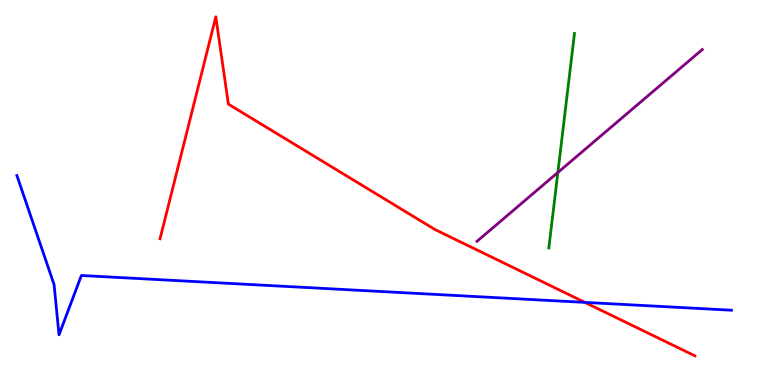[{'lines': ['blue', 'red'], 'intersections': [{'x': 7.55, 'y': 2.15}]}, {'lines': ['green', 'red'], 'intersections': []}, {'lines': ['purple', 'red'], 'intersections': []}, {'lines': ['blue', 'green'], 'intersections': []}, {'lines': ['blue', 'purple'], 'intersections': []}, {'lines': ['green', 'purple'], 'intersections': [{'x': 7.2, 'y': 5.52}]}]